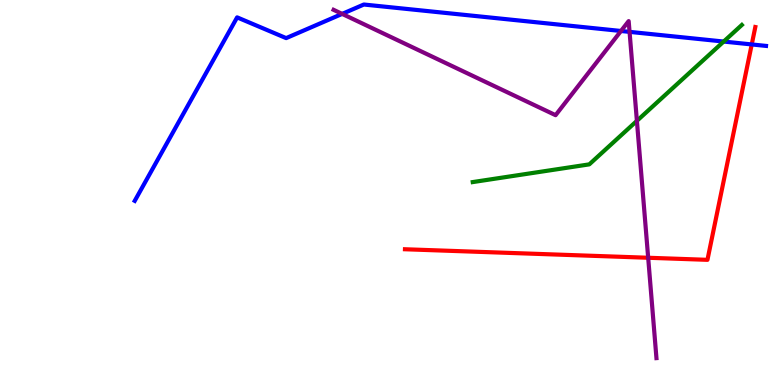[{'lines': ['blue', 'red'], 'intersections': [{'x': 9.7, 'y': 8.85}]}, {'lines': ['green', 'red'], 'intersections': []}, {'lines': ['purple', 'red'], 'intersections': [{'x': 8.36, 'y': 3.3}]}, {'lines': ['blue', 'green'], 'intersections': [{'x': 9.34, 'y': 8.92}]}, {'lines': ['blue', 'purple'], 'intersections': [{'x': 4.41, 'y': 9.64}, {'x': 8.01, 'y': 9.2}, {'x': 8.12, 'y': 9.17}]}, {'lines': ['green', 'purple'], 'intersections': [{'x': 8.22, 'y': 6.86}]}]